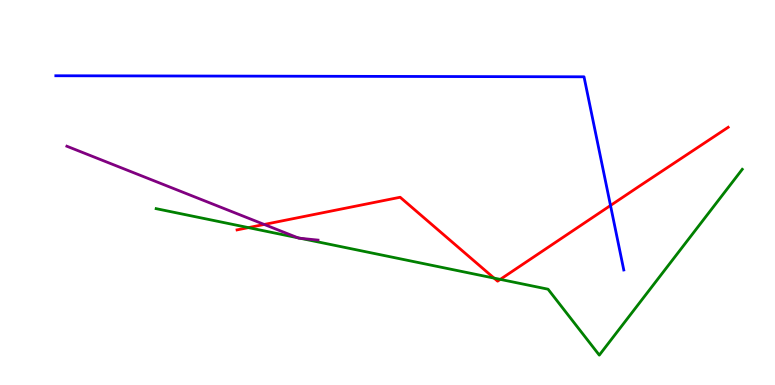[{'lines': ['blue', 'red'], 'intersections': [{'x': 7.88, 'y': 4.66}]}, {'lines': ['green', 'red'], 'intersections': [{'x': 3.21, 'y': 4.09}, {'x': 6.37, 'y': 2.78}, {'x': 6.46, 'y': 2.74}]}, {'lines': ['purple', 'red'], 'intersections': [{'x': 3.41, 'y': 4.17}]}, {'lines': ['blue', 'green'], 'intersections': []}, {'lines': ['blue', 'purple'], 'intersections': []}, {'lines': ['green', 'purple'], 'intersections': [{'x': 3.84, 'y': 3.82}, {'x': 3.88, 'y': 3.81}]}]